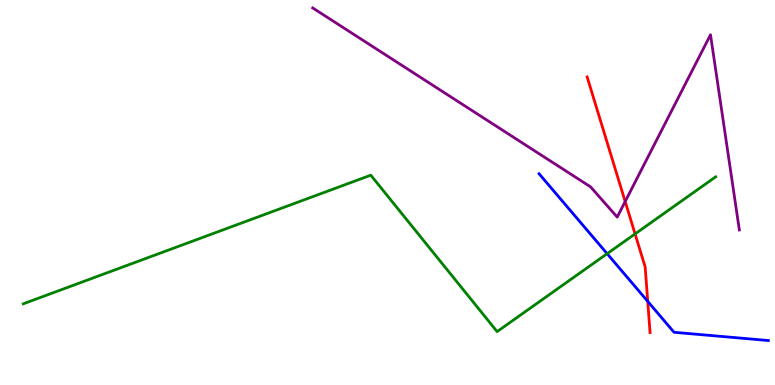[{'lines': ['blue', 'red'], 'intersections': [{'x': 8.36, 'y': 2.17}]}, {'lines': ['green', 'red'], 'intersections': [{'x': 8.19, 'y': 3.92}]}, {'lines': ['purple', 'red'], 'intersections': [{'x': 8.07, 'y': 4.77}]}, {'lines': ['blue', 'green'], 'intersections': [{'x': 7.83, 'y': 3.41}]}, {'lines': ['blue', 'purple'], 'intersections': []}, {'lines': ['green', 'purple'], 'intersections': []}]